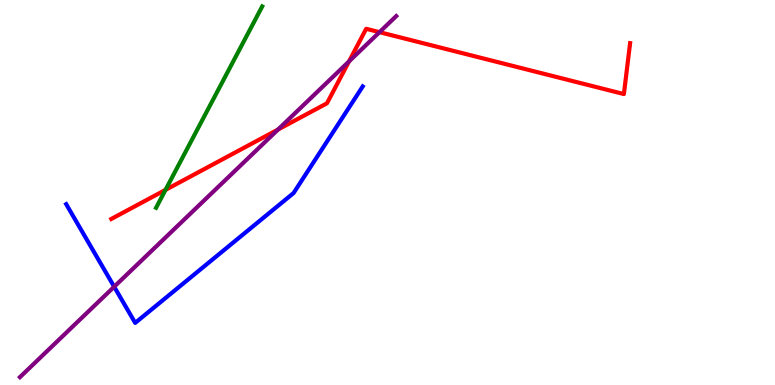[{'lines': ['blue', 'red'], 'intersections': []}, {'lines': ['green', 'red'], 'intersections': [{'x': 2.14, 'y': 5.07}]}, {'lines': ['purple', 'red'], 'intersections': [{'x': 3.59, 'y': 6.64}, {'x': 4.5, 'y': 8.4}, {'x': 4.9, 'y': 9.16}]}, {'lines': ['blue', 'green'], 'intersections': []}, {'lines': ['blue', 'purple'], 'intersections': [{'x': 1.47, 'y': 2.55}]}, {'lines': ['green', 'purple'], 'intersections': []}]